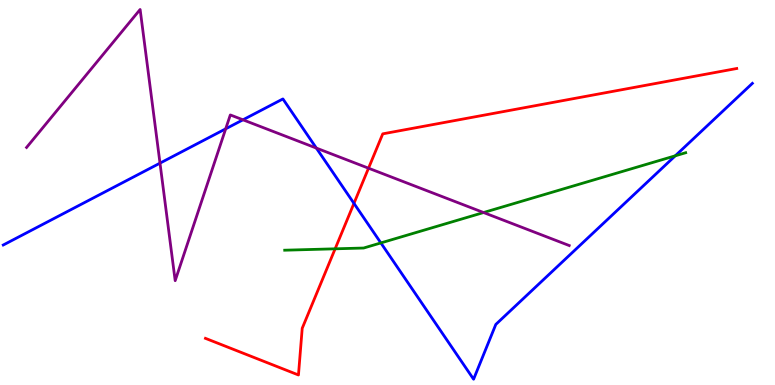[{'lines': ['blue', 'red'], 'intersections': [{'x': 4.57, 'y': 4.72}]}, {'lines': ['green', 'red'], 'intersections': [{'x': 4.32, 'y': 3.54}]}, {'lines': ['purple', 'red'], 'intersections': [{'x': 4.76, 'y': 5.63}]}, {'lines': ['blue', 'green'], 'intersections': [{'x': 4.91, 'y': 3.69}, {'x': 8.71, 'y': 5.95}]}, {'lines': ['blue', 'purple'], 'intersections': [{'x': 2.06, 'y': 5.76}, {'x': 2.91, 'y': 6.65}, {'x': 3.14, 'y': 6.89}, {'x': 4.08, 'y': 6.15}]}, {'lines': ['green', 'purple'], 'intersections': [{'x': 6.24, 'y': 4.48}]}]